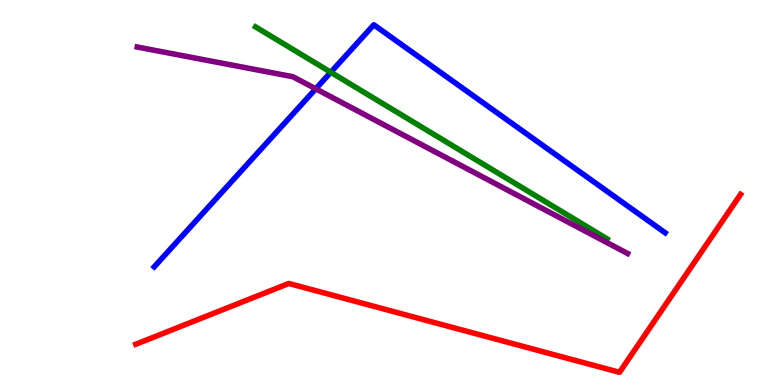[{'lines': ['blue', 'red'], 'intersections': []}, {'lines': ['green', 'red'], 'intersections': []}, {'lines': ['purple', 'red'], 'intersections': []}, {'lines': ['blue', 'green'], 'intersections': [{'x': 4.27, 'y': 8.12}]}, {'lines': ['blue', 'purple'], 'intersections': [{'x': 4.07, 'y': 7.69}]}, {'lines': ['green', 'purple'], 'intersections': []}]